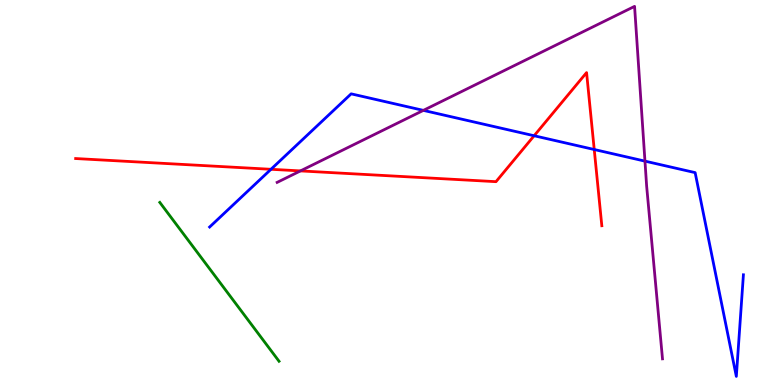[{'lines': ['blue', 'red'], 'intersections': [{'x': 3.5, 'y': 5.6}, {'x': 6.89, 'y': 6.47}, {'x': 7.67, 'y': 6.12}]}, {'lines': ['green', 'red'], 'intersections': []}, {'lines': ['purple', 'red'], 'intersections': [{'x': 3.88, 'y': 5.56}]}, {'lines': ['blue', 'green'], 'intersections': []}, {'lines': ['blue', 'purple'], 'intersections': [{'x': 5.46, 'y': 7.13}, {'x': 8.32, 'y': 5.81}]}, {'lines': ['green', 'purple'], 'intersections': []}]